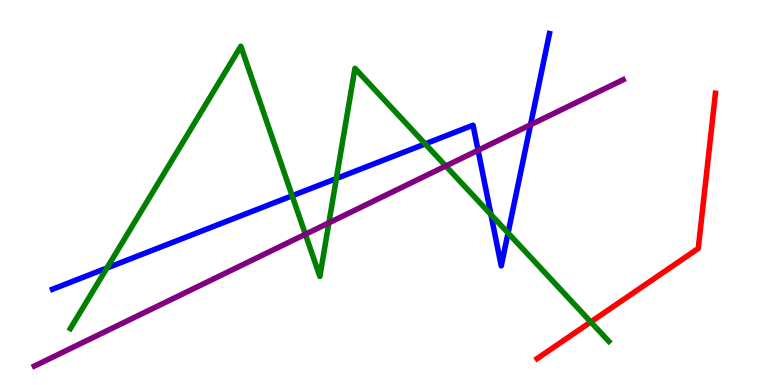[{'lines': ['blue', 'red'], 'intersections': []}, {'lines': ['green', 'red'], 'intersections': [{'x': 7.62, 'y': 1.64}]}, {'lines': ['purple', 'red'], 'intersections': []}, {'lines': ['blue', 'green'], 'intersections': [{'x': 1.38, 'y': 3.04}, {'x': 3.77, 'y': 4.92}, {'x': 4.34, 'y': 5.36}, {'x': 5.49, 'y': 6.26}, {'x': 6.33, 'y': 4.43}, {'x': 6.56, 'y': 3.95}]}, {'lines': ['blue', 'purple'], 'intersections': [{'x': 6.17, 'y': 6.1}, {'x': 6.85, 'y': 6.76}]}, {'lines': ['green', 'purple'], 'intersections': [{'x': 3.94, 'y': 3.92}, {'x': 4.24, 'y': 4.21}, {'x': 5.75, 'y': 5.69}]}]